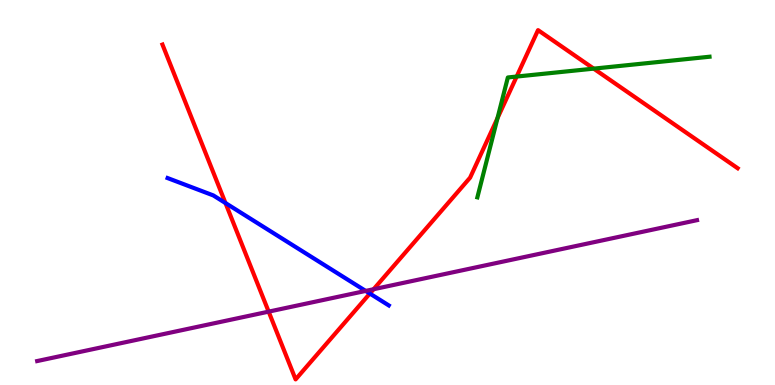[{'lines': ['blue', 'red'], 'intersections': [{'x': 2.91, 'y': 4.73}, {'x': 4.77, 'y': 2.38}]}, {'lines': ['green', 'red'], 'intersections': [{'x': 6.42, 'y': 6.93}, {'x': 6.67, 'y': 8.01}, {'x': 7.66, 'y': 8.22}]}, {'lines': ['purple', 'red'], 'intersections': [{'x': 3.47, 'y': 1.91}, {'x': 4.82, 'y': 2.49}]}, {'lines': ['blue', 'green'], 'intersections': []}, {'lines': ['blue', 'purple'], 'intersections': [{'x': 4.72, 'y': 2.44}]}, {'lines': ['green', 'purple'], 'intersections': []}]